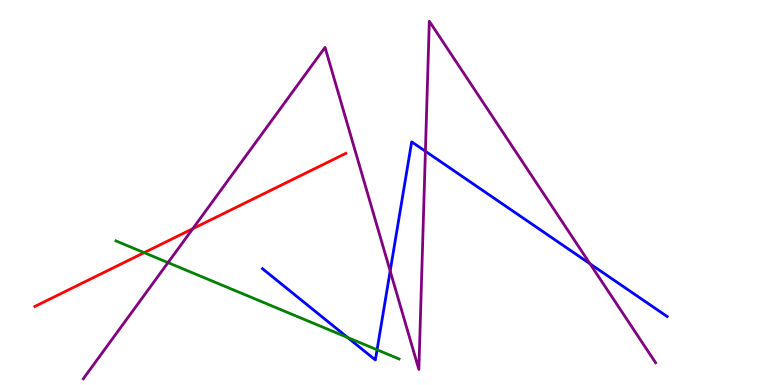[{'lines': ['blue', 'red'], 'intersections': []}, {'lines': ['green', 'red'], 'intersections': [{'x': 1.86, 'y': 3.44}]}, {'lines': ['purple', 'red'], 'intersections': [{'x': 2.49, 'y': 4.06}]}, {'lines': ['blue', 'green'], 'intersections': [{'x': 4.48, 'y': 1.23}, {'x': 4.87, 'y': 0.915}]}, {'lines': ['blue', 'purple'], 'intersections': [{'x': 5.03, 'y': 2.96}, {'x': 5.49, 'y': 6.07}, {'x': 7.61, 'y': 3.15}]}, {'lines': ['green', 'purple'], 'intersections': [{'x': 2.17, 'y': 3.18}]}]